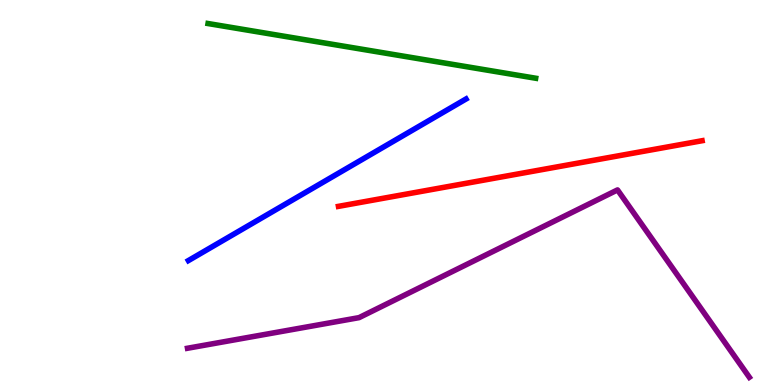[{'lines': ['blue', 'red'], 'intersections': []}, {'lines': ['green', 'red'], 'intersections': []}, {'lines': ['purple', 'red'], 'intersections': []}, {'lines': ['blue', 'green'], 'intersections': []}, {'lines': ['blue', 'purple'], 'intersections': []}, {'lines': ['green', 'purple'], 'intersections': []}]